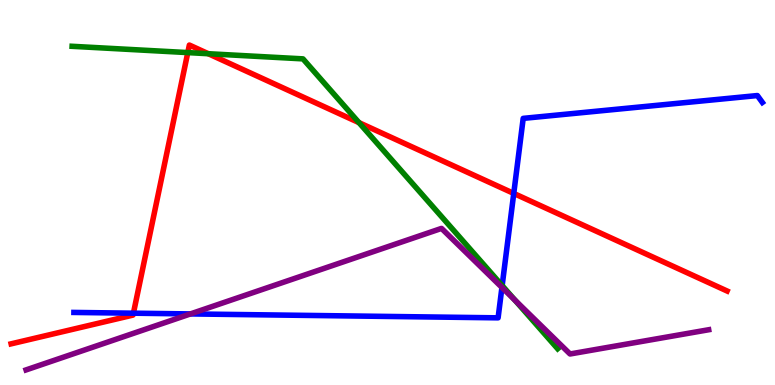[{'lines': ['blue', 'red'], 'intersections': [{'x': 1.72, 'y': 1.87}, {'x': 6.63, 'y': 4.98}]}, {'lines': ['green', 'red'], 'intersections': [{'x': 2.42, 'y': 8.63}, {'x': 2.69, 'y': 8.6}, {'x': 4.63, 'y': 6.81}]}, {'lines': ['purple', 'red'], 'intersections': []}, {'lines': ['blue', 'green'], 'intersections': [{'x': 6.48, 'y': 2.58}]}, {'lines': ['blue', 'purple'], 'intersections': [{'x': 2.46, 'y': 1.85}, {'x': 6.48, 'y': 2.53}]}, {'lines': ['green', 'purple'], 'intersections': [{'x': 6.64, 'y': 2.2}]}]